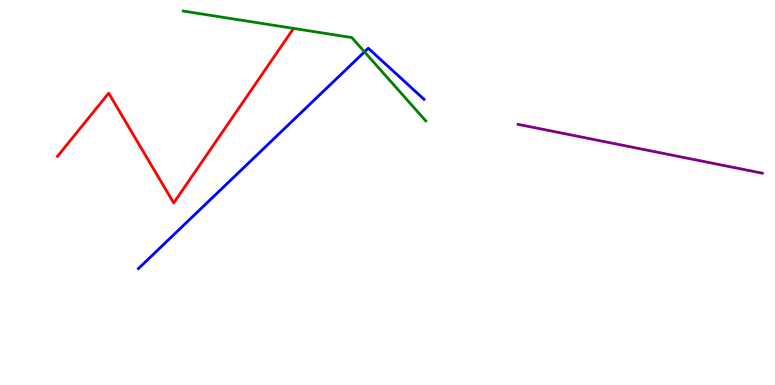[{'lines': ['blue', 'red'], 'intersections': []}, {'lines': ['green', 'red'], 'intersections': []}, {'lines': ['purple', 'red'], 'intersections': []}, {'lines': ['blue', 'green'], 'intersections': [{'x': 4.7, 'y': 8.65}]}, {'lines': ['blue', 'purple'], 'intersections': []}, {'lines': ['green', 'purple'], 'intersections': []}]